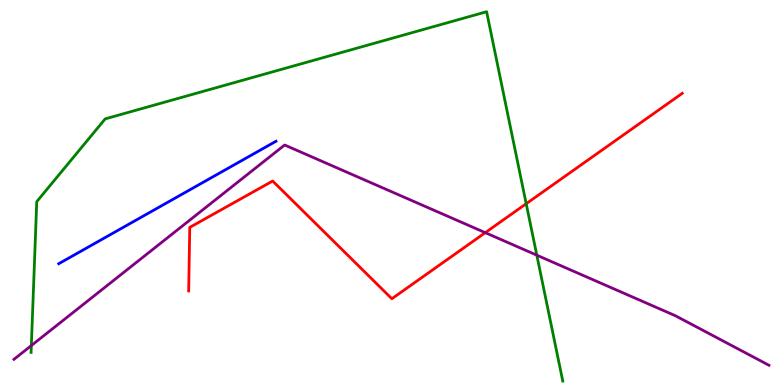[{'lines': ['blue', 'red'], 'intersections': []}, {'lines': ['green', 'red'], 'intersections': [{'x': 6.79, 'y': 4.71}]}, {'lines': ['purple', 'red'], 'intersections': [{'x': 6.26, 'y': 3.96}]}, {'lines': ['blue', 'green'], 'intersections': []}, {'lines': ['blue', 'purple'], 'intersections': []}, {'lines': ['green', 'purple'], 'intersections': [{'x': 0.404, 'y': 1.02}, {'x': 6.93, 'y': 3.37}]}]